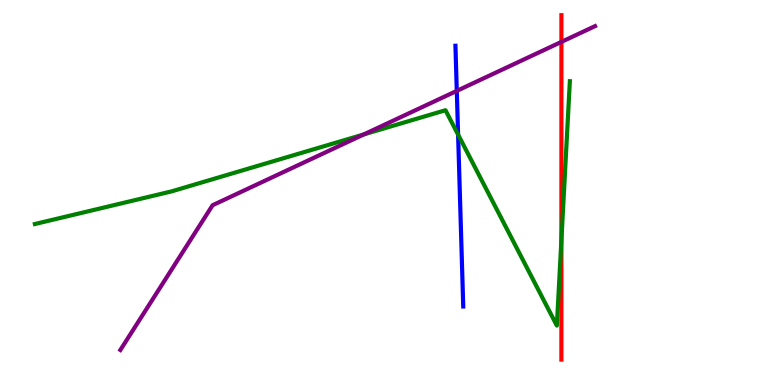[{'lines': ['blue', 'red'], 'intersections': []}, {'lines': ['green', 'red'], 'intersections': [{'x': 7.24, 'y': 3.76}]}, {'lines': ['purple', 'red'], 'intersections': [{'x': 7.24, 'y': 8.91}]}, {'lines': ['blue', 'green'], 'intersections': [{'x': 5.91, 'y': 6.5}]}, {'lines': ['blue', 'purple'], 'intersections': [{'x': 5.89, 'y': 7.64}]}, {'lines': ['green', 'purple'], 'intersections': [{'x': 4.69, 'y': 6.51}]}]